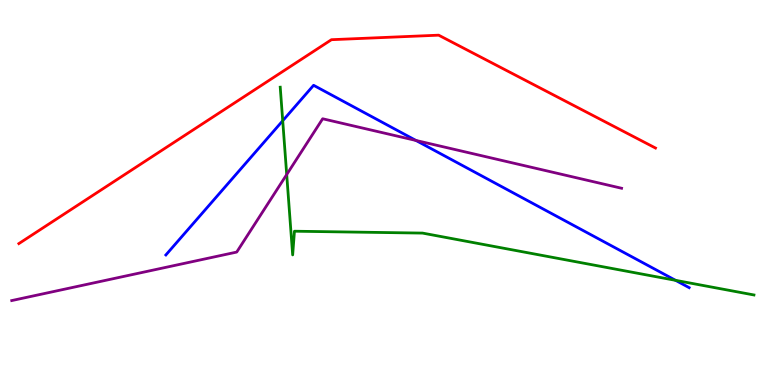[{'lines': ['blue', 'red'], 'intersections': []}, {'lines': ['green', 'red'], 'intersections': []}, {'lines': ['purple', 'red'], 'intersections': []}, {'lines': ['blue', 'green'], 'intersections': [{'x': 3.65, 'y': 6.86}, {'x': 8.72, 'y': 2.72}]}, {'lines': ['blue', 'purple'], 'intersections': [{'x': 5.37, 'y': 6.35}]}, {'lines': ['green', 'purple'], 'intersections': [{'x': 3.7, 'y': 5.47}]}]